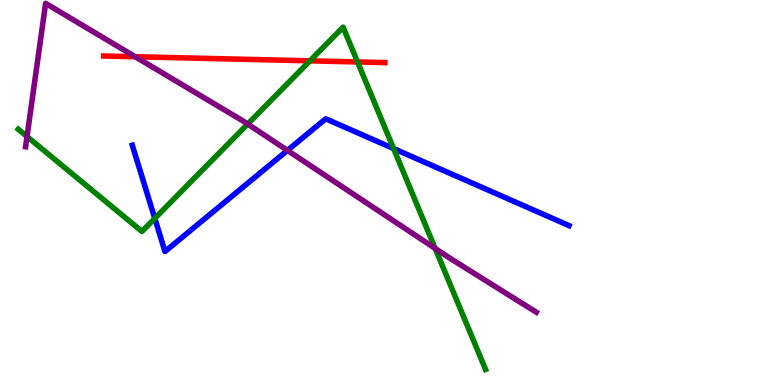[{'lines': ['blue', 'red'], 'intersections': []}, {'lines': ['green', 'red'], 'intersections': [{'x': 4.0, 'y': 8.42}, {'x': 4.61, 'y': 8.39}]}, {'lines': ['purple', 'red'], 'intersections': [{'x': 1.74, 'y': 8.53}]}, {'lines': ['blue', 'green'], 'intersections': [{'x': 2.0, 'y': 4.33}, {'x': 5.08, 'y': 6.14}]}, {'lines': ['blue', 'purple'], 'intersections': [{'x': 3.71, 'y': 6.09}]}, {'lines': ['green', 'purple'], 'intersections': [{'x': 0.349, 'y': 6.45}, {'x': 3.2, 'y': 6.78}, {'x': 5.62, 'y': 3.55}]}]